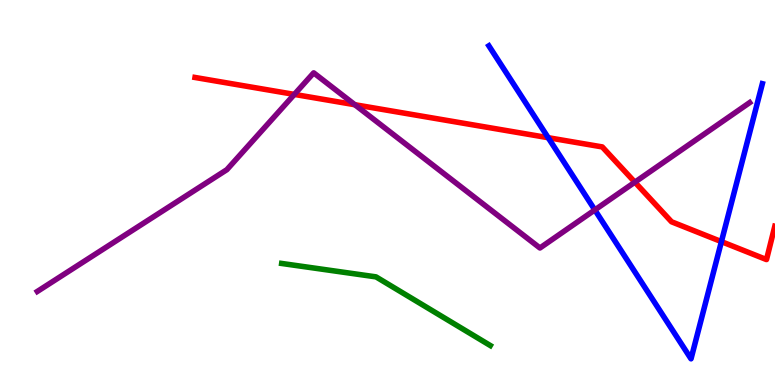[{'lines': ['blue', 'red'], 'intersections': [{'x': 7.07, 'y': 6.42}, {'x': 9.31, 'y': 3.72}]}, {'lines': ['green', 'red'], 'intersections': []}, {'lines': ['purple', 'red'], 'intersections': [{'x': 3.8, 'y': 7.55}, {'x': 4.58, 'y': 7.28}, {'x': 8.19, 'y': 5.27}]}, {'lines': ['blue', 'green'], 'intersections': []}, {'lines': ['blue', 'purple'], 'intersections': [{'x': 7.68, 'y': 4.55}]}, {'lines': ['green', 'purple'], 'intersections': []}]